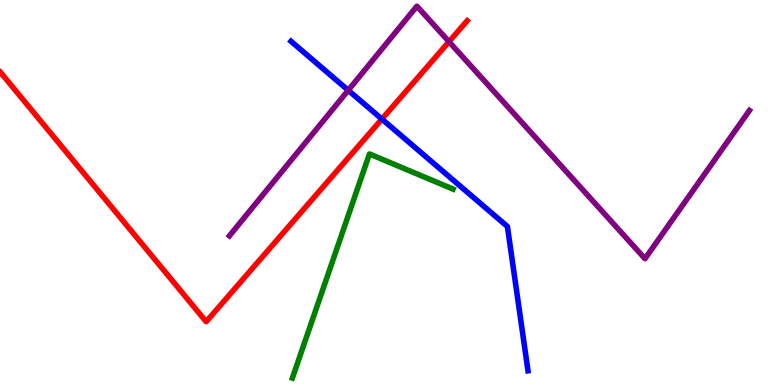[{'lines': ['blue', 'red'], 'intersections': [{'x': 4.93, 'y': 6.91}]}, {'lines': ['green', 'red'], 'intersections': []}, {'lines': ['purple', 'red'], 'intersections': [{'x': 5.79, 'y': 8.92}]}, {'lines': ['blue', 'green'], 'intersections': []}, {'lines': ['blue', 'purple'], 'intersections': [{'x': 4.49, 'y': 7.65}]}, {'lines': ['green', 'purple'], 'intersections': []}]